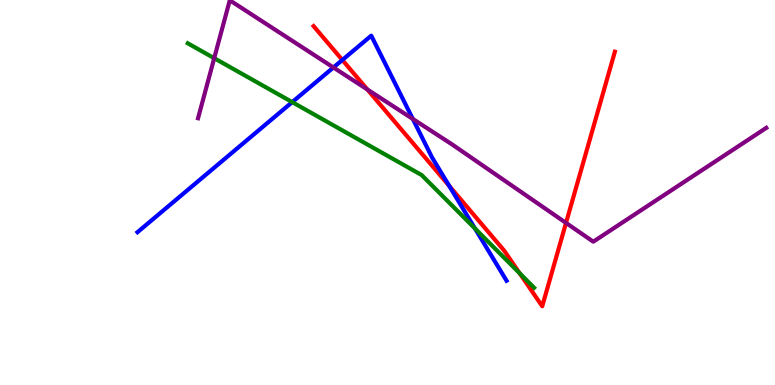[{'lines': ['blue', 'red'], 'intersections': [{'x': 4.42, 'y': 8.44}, {'x': 5.8, 'y': 5.17}]}, {'lines': ['green', 'red'], 'intersections': [{'x': 6.71, 'y': 2.9}]}, {'lines': ['purple', 'red'], 'intersections': [{'x': 4.74, 'y': 7.68}, {'x': 7.3, 'y': 4.21}]}, {'lines': ['blue', 'green'], 'intersections': [{'x': 3.77, 'y': 7.35}, {'x': 6.13, 'y': 4.06}]}, {'lines': ['blue', 'purple'], 'intersections': [{'x': 4.3, 'y': 8.25}, {'x': 5.33, 'y': 6.91}]}, {'lines': ['green', 'purple'], 'intersections': [{'x': 2.76, 'y': 8.49}]}]